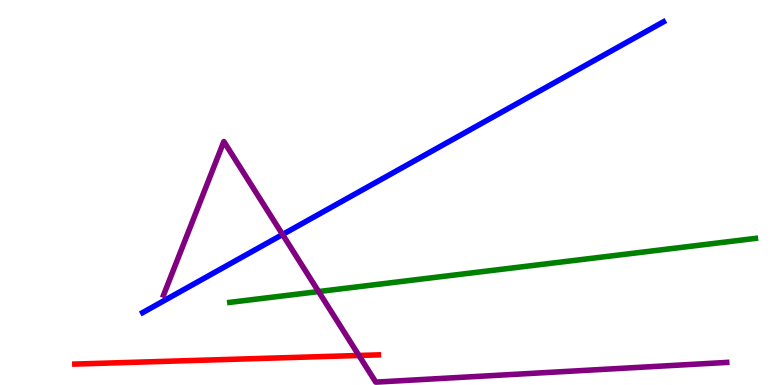[{'lines': ['blue', 'red'], 'intersections': []}, {'lines': ['green', 'red'], 'intersections': []}, {'lines': ['purple', 'red'], 'intersections': [{'x': 4.63, 'y': 0.767}]}, {'lines': ['blue', 'green'], 'intersections': []}, {'lines': ['blue', 'purple'], 'intersections': [{'x': 3.65, 'y': 3.91}]}, {'lines': ['green', 'purple'], 'intersections': [{'x': 4.11, 'y': 2.43}]}]